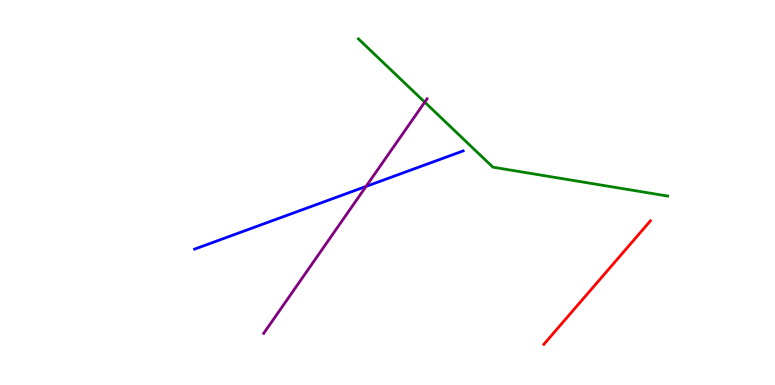[{'lines': ['blue', 'red'], 'intersections': []}, {'lines': ['green', 'red'], 'intersections': []}, {'lines': ['purple', 'red'], 'intersections': []}, {'lines': ['blue', 'green'], 'intersections': []}, {'lines': ['blue', 'purple'], 'intersections': [{'x': 4.72, 'y': 5.16}]}, {'lines': ['green', 'purple'], 'intersections': [{'x': 5.48, 'y': 7.35}]}]